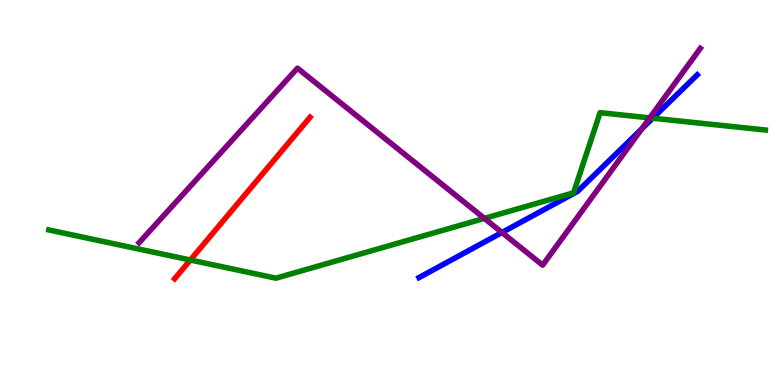[{'lines': ['blue', 'red'], 'intersections': []}, {'lines': ['green', 'red'], 'intersections': [{'x': 2.46, 'y': 3.25}]}, {'lines': ['purple', 'red'], 'intersections': []}, {'lines': ['blue', 'green'], 'intersections': [{'x': 8.42, 'y': 6.93}]}, {'lines': ['blue', 'purple'], 'intersections': [{'x': 6.48, 'y': 3.96}, {'x': 8.28, 'y': 6.65}]}, {'lines': ['green', 'purple'], 'intersections': [{'x': 6.25, 'y': 4.33}, {'x': 8.38, 'y': 6.94}]}]